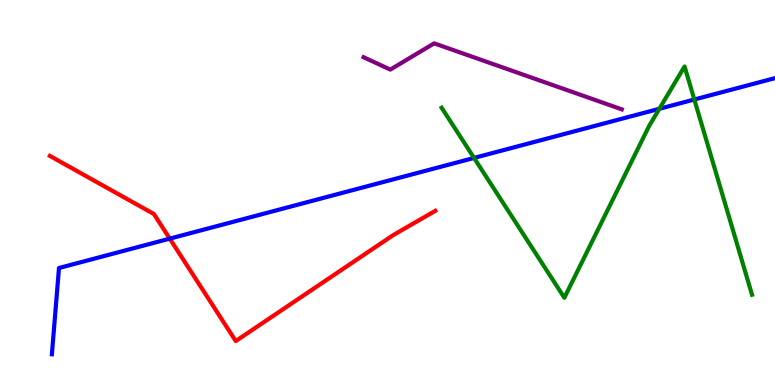[{'lines': ['blue', 'red'], 'intersections': [{'x': 2.19, 'y': 3.8}]}, {'lines': ['green', 'red'], 'intersections': []}, {'lines': ['purple', 'red'], 'intersections': []}, {'lines': ['blue', 'green'], 'intersections': [{'x': 6.12, 'y': 5.9}, {'x': 8.51, 'y': 7.17}, {'x': 8.96, 'y': 7.42}]}, {'lines': ['blue', 'purple'], 'intersections': []}, {'lines': ['green', 'purple'], 'intersections': []}]